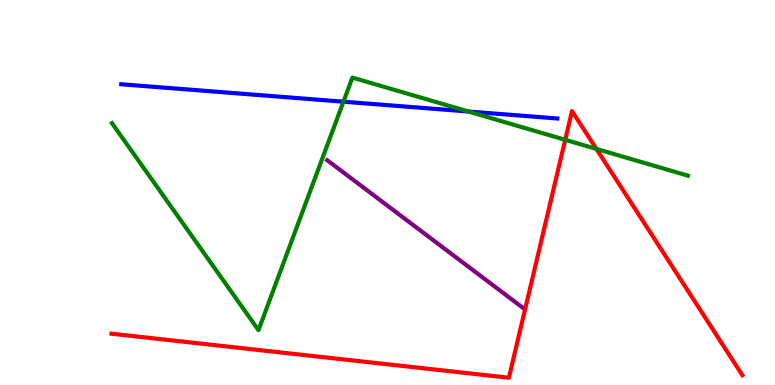[{'lines': ['blue', 'red'], 'intersections': []}, {'lines': ['green', 'red'], 'intersections': [{'x': 7.29, 'y': 6.37}, {'x': 7.7, 'y': 6.13}]}, {'lines': ['purple', 'red'], 'intersections': []}, {'lines': ['blue', 'green'], 'intersections': [{'x': 4.43, 'y': 7.36}, {'x': 6.04, 'y': 7.1}]}, {'lines': ['blue', 'purple'], 'intersections': []}, {'lines': ['green', 'purple'], 'intersections': []}]